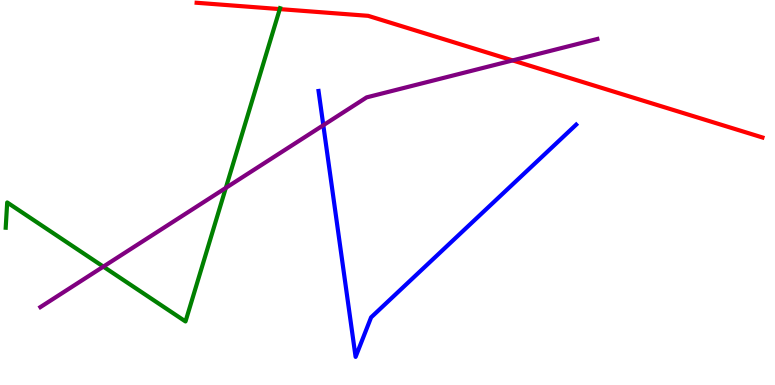[{'lines': ['blue', 'red'], 'intersections': []}, {'lines': ['green', 'red'], 'intersections': [{'x': 3.61, 'y': 9.76}]}, {'lines': ['purple', 'red'], 'intersections': [{'x': 6.61, 'y': 8.43}]}, {'lines': ['blue', 'green'], 'intersections': []}, {'lines': ['blue', 'purple'], 'intersections': [{'x': 4.17, 'y': 6.75}]}, {'lines': ['green', 'purple'], 'intersections': [{'x': 1.33, 'y': 3.07}, {'x': 2.91, 'y': 5.12}]}]